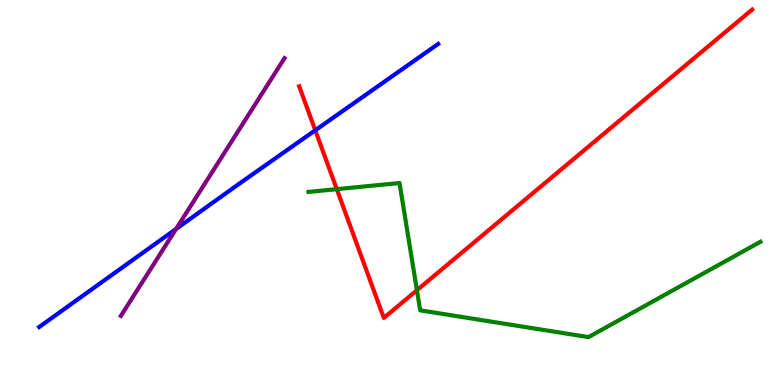[{'lines': ['blue', 'red'], 'intersections': [{'x': 4.07, 'y': 6.62}]}, {'lines': ['green', 'red'], 'intersections': [{'x': 4.35, 'y': 5.09}, {'x': 5.38, 'y': 2.46}]}, {'lines': ['purple', 'red'], 'intersections': []}, {'lines': ['blue', 'green'], 'intersections': []}, {'lines': ['blue', 'purple'], 'intersections': [{'x': 2.27, 'y': 4.05}]}, {'lines': ['green', 'purple'], 'intersections': []}]